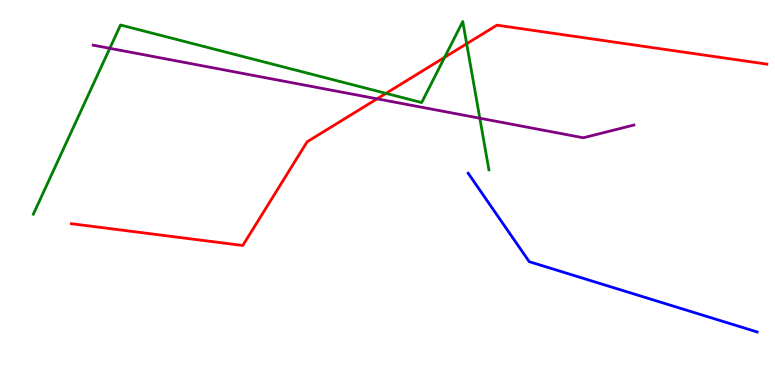[{'lines': ['blue', 'red'], 'intersections': []}, {'lines': ['green', 'red'], 'intersections': [{'x': 4.98, 'y': 7.58}, {'x': 5.74, 'y': 8.51}, {'x': 6.02, 'y': 8.86}]}, {'lines': ['purple', 'red'], 'intersections': [{'x': 4.87, 'y': 7.43}]}, {'lines': ['blue', 'green'], 'intersections': []}, {'lines': ['blue', 'purple'], 'intersections': []}, {'lines': ['green', 'purple'], 'intersections': [{'x': 1.42, 'y': 8.75}, {'x': 6.19, 'y': 6.93}]}]